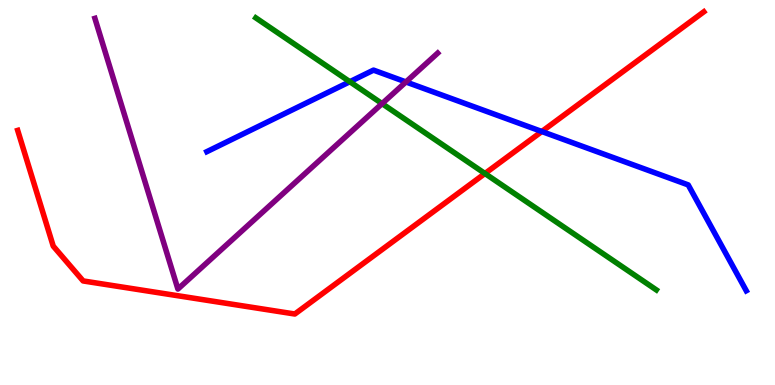[{'lines': ['blue', 'red'], 'intersections': [{'x': 6.99, 'y': 6.58}]}, {'lines': ['green', 'red'], 'intersections': [{'x': 6.26, 'y': 5.49}]}, {'lines': ['purple', 'red'], 'intersections': []}, {'lines': ['blue', 'green'], 'intersections': [{'x': 4.51, 'y': 7.88}]}, {'lines': ['blue', 'purple'], 'intersections': [{'x': 5.24, 'y': 7.87}]}, {'lines': ['green', 'purple'], 'intersections': [{'x': 4.93, 'y': 7.31}]}]